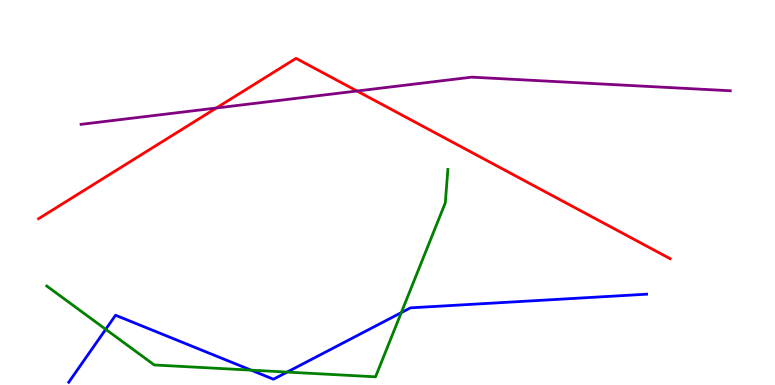[{'lines': ['blue', 'red'], 'intersections': []}, {'lines': ['green', 'red'], 'intersections': []}, {'lines': ['purple', 'red'], 'intersections': [{'x': 2.79, 'y': 7.19}, {'x': 4.61, 'y': 7.64}]}, {'lines': ['blue', 'green'], 'intersections': [{'x': 1.36, 'y': 1.45}, {'x': 3.24, 'y': 0.386}, {'x': 3.7, 'y': 0.335}, {'x': 5.18, 'y': 1.88}]}, {'lines': ['blue', 'purple'], 'intersections': []}, {'lines': ['green', 'purple'], 'intersections': []}]